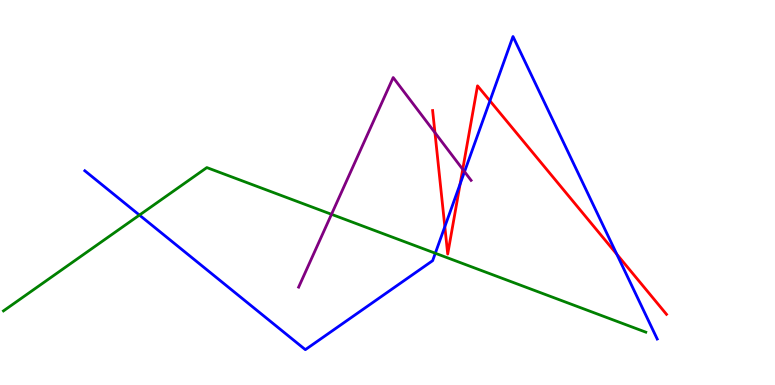[{'lines': ['blue', 'red'], 'intersections': [{'x': 5.74, 'y': 4.11}, {'x': 5.94, 'y': 5.22}, {'x': 6.32, 'y': 7.38}, {'x': 7.96, 'y': 3.4}]}, {'lines': ['green', 'red'], 'intersections': []}, {'lines': ['purple', 'red'], 'intersections': [{'x': 5.61, 'y': 6.55}, {'x': 5.97, 'y': 5.6}]}, {'lines': ['blue', 'green'], 'intersections': [{'x': 1.8, 'y': 4.41}, {'x': 5.62, 'y': 3.42}]}, {'lines': ['blue', 'purple'], 'intersections': [{'x': 5.99, 'y': 5.54}]}, {'lines': ['green', 'purple'], 'intersections': [{'x': 4.28, 'y': 4.43}]}]